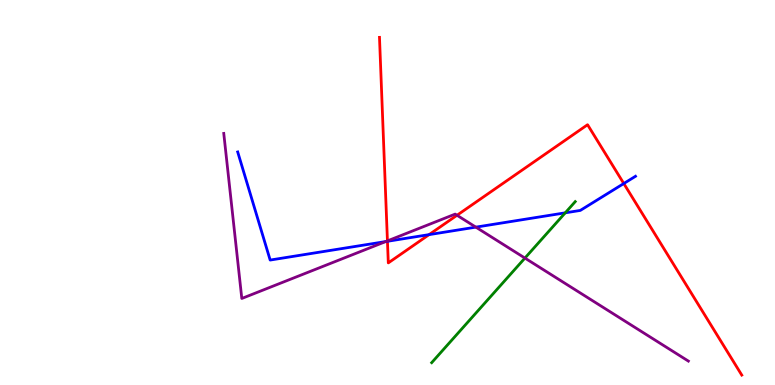[{'lines': ['blue', 'red'], 'intersections': [{'x': 5.0, 'y': 3.73}, {'x': 5.54, 'y': 3.91}, {'x': 8.05, 'y': 5.23}]}, {'lines': ['green', 'red'], 'intersections': []}, {'lines': ['purple', 'red'], 'intersections': [{'x': 5.0, 'y': 3.74}, {'x': 5.9, 'y': 4.41}]}, {'lines': ['blue', 'green'], 'intersections': [{'x': 7.29, 'y': 4.47}]}, {'lines': ['blue', 'purple'], 'intersections': [{'x': 4.98, 'y': 3.73}, {'x': 6.14, 'y': 4.1}]}, {'lines': ['green', 'purple'], 'intersections': [{'x': 6.77, 'y': 3.3}]}]